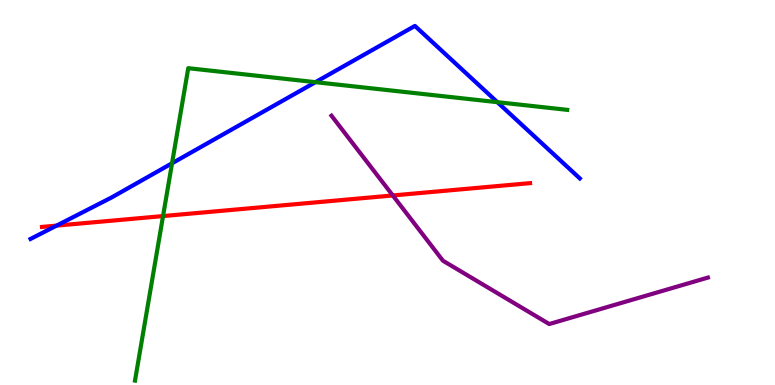[{'lines': ['blue', 'red'], 'intersections': [{'x': 0.73, 'y': 4.14}]}, {'lines': ['green', 'red'], 'intersections': [{'x': 2.1, 'y': 4.39}]}, {'lines': ['purple', 'red'], 'intersections': [{'x': 5.07, 'y': 4.92}]}, {'lines': ['blue', 'green'], 'intersections': [{'x': 2.22, 'y': 5.76}, {'x': 4.07, 'y': 7.87}, {'x': 6.42, 'y': 7.35}]}, {'lines': ['blue', 'purple'], 'intersections': []}, {'lines': ['green', 'purple'], 'intersections': []}]